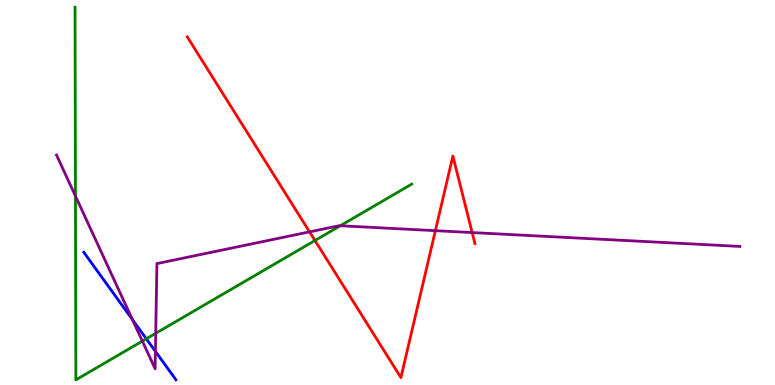[{'lines': ['blue', 'red'], 'intersections': []}, {'lines': ['green', 'red'], 'intersections': [{'x': 4.06, 'y': 3.75}]}, {'lines': ['purple', 'red'], 'intersections': [{'x': 3.99, 'y': 3.98}, {'x': 5.62, 'y': 4.01}, {'x': 6.09, 'y': 3.96}]}, {'lines': ['blue', 'green'], 'intersections': [{'x': 1.89, 'y': 1.2}]}, {'lines': ['blue', 'purple'], 'intersections': [{'x': 1.71, 'y': 1.7}, {'x': 2.01, 'y': 0.873}]}, {'lines': ['green', 'purple'], 'intersections': [{'x': 0.974, 'y': 4.91}, {'x': 1.84, 'y': 1.14}, {'x': 2.01, 'y': 1.34}, {'x': 4.39, 'y': 4.14}]}]